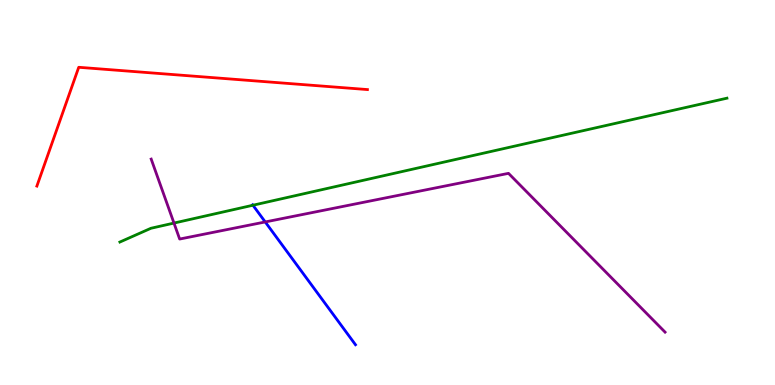[{'lines': ['blue', 'red'], 'intersections': []}, {'lines': ['green', 'red'], 'intersections': []}, {'lines': ['purple', 'red'], 'intersections': []}, {'lines': ['blue', 'green'], 'intersections': [{'x': 3.26, 'y': 4.67}]}, {'lines': ['blue', 'purple'], 'intersections': [{'x': 3.42, 'y': 4.24}]}, {'lines': ['green', 'purple'], 'intersections': [{'x': 2.24, 'y': 4.21}]}]